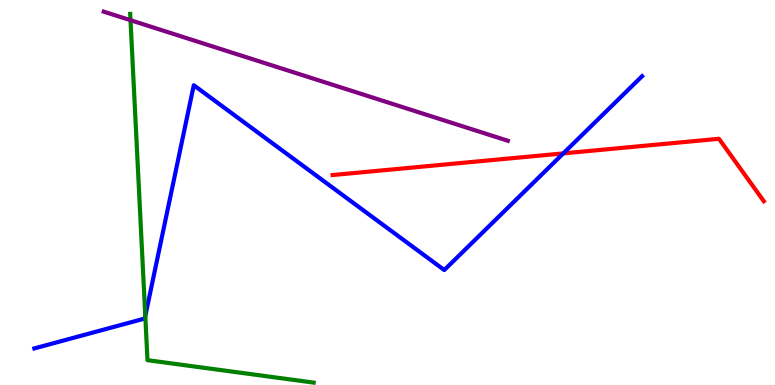[{'lines': ['blue', 'red'], 'intersections': [{'x': 7.27, 'y': 6.02}]}, {'lines': ['green', 'red'], 'intersections': []}, {'lines': ['purple', 'red'], 'intersections': []}, {'lines': ['blue', 'green'], 'intersections': [{'x': 1.87, 'y': 1.79}]}, {'lines': ['blue', 'purple'], 'intersections': []}, {'lines': ['green', 'purple'], 'intersections': [{'x': 1.68, 'y': 9.48}]}]